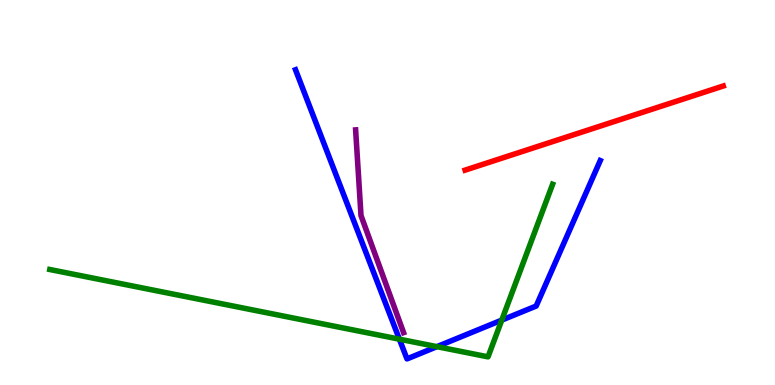[{'lines': ['blue', 'red'], 'intersections': []}, {'lines': ['green', 'red'], 'intersections': []}, {'lines': ['purple', 'red'], 'intersections': []}, {'lines': ['blue', 'green'], 'intersections': [{'x': 5.15, 'y': 1.19}, {'x': 5.64, 'y': 0.996}, {'x': 6.47, 'y': 1.69}]}, {'lines': ['blue', 'purple'], 'intersections': []}, {'lines': ['green', 'purple'], 'intersections': []}]